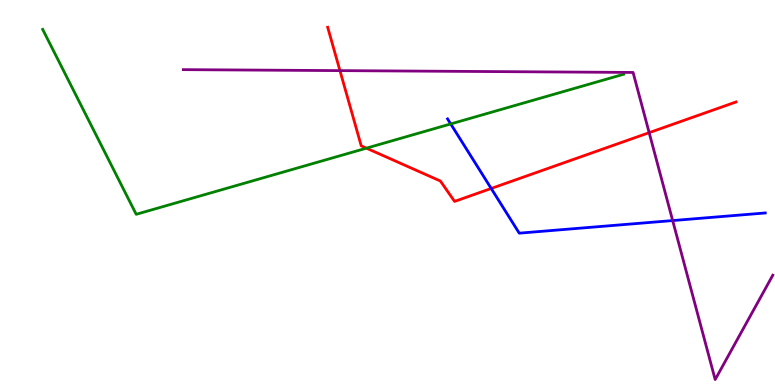[{'lines': ['blue', 'red'], 'intersections': [{'x': 6.34, 'y': 5.1}]}, {'lines': ['green', 'red'], 'intersections': [{'x': 4.73, 'y': 6.15}]}, {'lines': ['purple', 'red'], 'intersections': [{'x': 4.39, 'y': 8.17}, {'x': 8.38, 'y': 6.55}]}, {'lines': ['blue', 'green'], 'intersections': [{'x': 5.82, 'y': 6.78}]}, {'lines': ['blue', 'purple'], 'intersections': [{'x': 8.68, 'y': 4.27}]}, {'lines': ['green', 'purple'], 'intersections': []}]